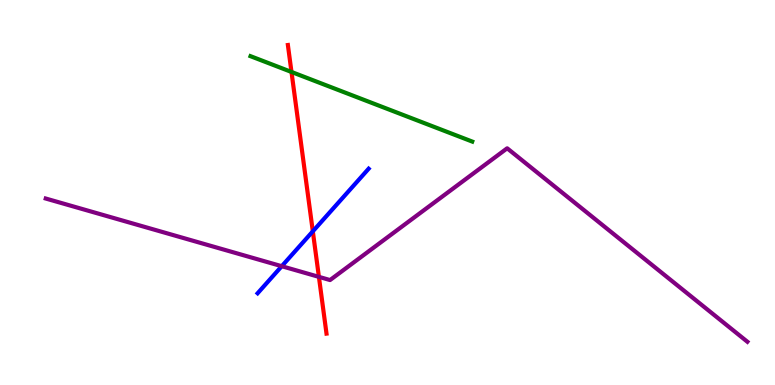[{'lines': ['blue', 'red'], 'intersections': [{'x': 4.04, 'y': 3.99}]}, {'lines': ['green', 'red'], 'intersections': [{'x': 3.76, 'y': 8.13}]}, {'lines': ['purple', 'red'], 'intersections': [{'x': 4.11, 'y': 2.81}]}, {'lines': ['blue', 'green'], 'intersections': []}, {'lines': ['blue', 'purple'], 'intersections': [{'x': 3.64, 'y': 3.09}]}, {'lines': ['green', 'purple'], 'intersections': []}]